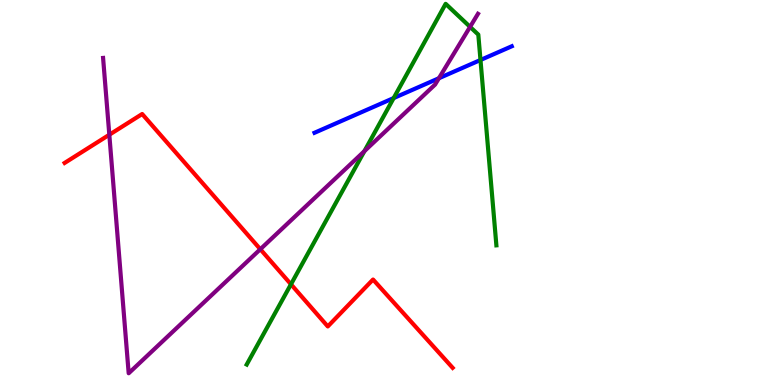[{'lines': ['blue', 'red'], 'intersections': []}, {'lines': ['green', 'red'], 'intersections': [{'x': 3.75, 'y': 2.62}]}, {'lines': ['purple', 'red'], 'intersections': [{'x': 1.41, 'y': 6.5}, {'x': 3.36, 'y': 3.53}]}, {'lines': ['blue', 'green'], 'intersections': [{'x': 5.08, 'y': 7.45}, {'x': 6.2, 'y': 8.44}]}, {'lines': ['blue', 'purple'], 'intersections': [{'x': 5.66, 'y': 7.97}]}, {'lines': ['green', 'purple'], 'intersections': [{'x': 4.7, 'y': 6.07}, {'x': 6.07, 'y': 9.3}]}]